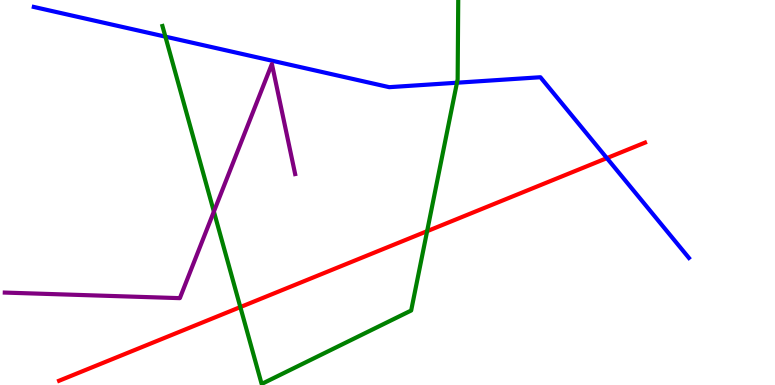[{'lines': ['blue', 'red'], 'intersections': [{'x': 7.83, 'y': 5.89}]}, {'lines': ['green', 'red'], 'intersections': [{'x': 3.1, 'y': 2.02}, {'x': 5.51, 'y': 4.0}]}, {'lines': ['purple', 'red'], 'intersections': []}, {'lines': ['blue', 'green'], 'intersections': [{'x': 2.13, 'y': 9.05}, {'x': 5.9, 'y': 7.85}]}, {'lines': ['blue', 'purple'], 'intersections': []}, {'lines': ['green', 'purple'], 'intersections': [{'x': 2.76, 'y': 4.5}]}]